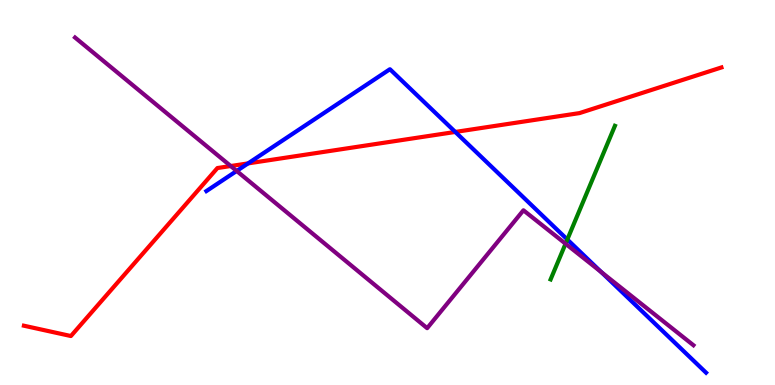[{'lines': ['blue', 'red'], 'intersections': [{'x': 3.2, 'y': 5.76}, {'x': 5.87, 'y': 6.57}]}, {'lines': ['green', 'red'], 'intersections': []}, {'lines': ['purple', 'red'], 'intersections': [{'x': 2.98, 'y': 5.69}]}, {'lines': ['blue', 'green'], 'intersections': [{'x': 7.32, 'y': 3.78}]}, {'lines': ['blue', 'purple'], 'intersections': [{'x': 3.05, 'y': 5.56}, {'x': 7.76, 'y': 2.93}]}, {'lines': ['green', 'purple'], 'intersections': [{'x': 7.3, 'y': 3.67}]}]